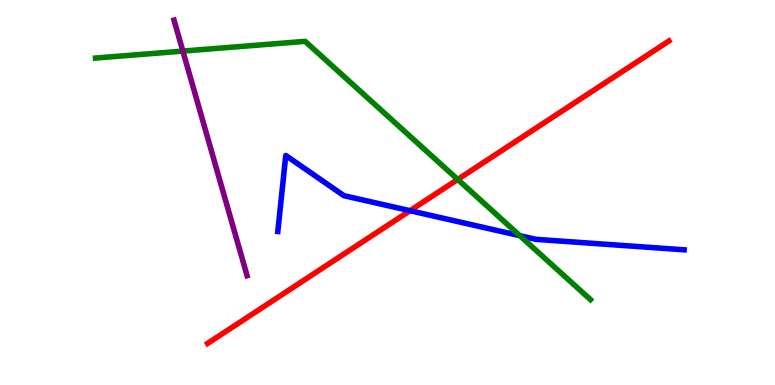[{'lines': ['blue', 'red'], 'intersections': [{'x': 5.29, 'y': 4.53}]}, {'lines': ['green', 'red'], 'intersections': [{'x': 5.91, 'y': 5.34}]}, {'lines': ['purple', 'red'], 'intersections': []}, {'lines': ['blue', 'green'], 'intersections': [{'x': 6.71, 'y': 3.88}]}, {'lines': ['blue', 'purple'], 'intersections': []}, {'lines': ['green', 'purple'], 'intersections': [{'x': 2.36, 'y': 8.67}]}]